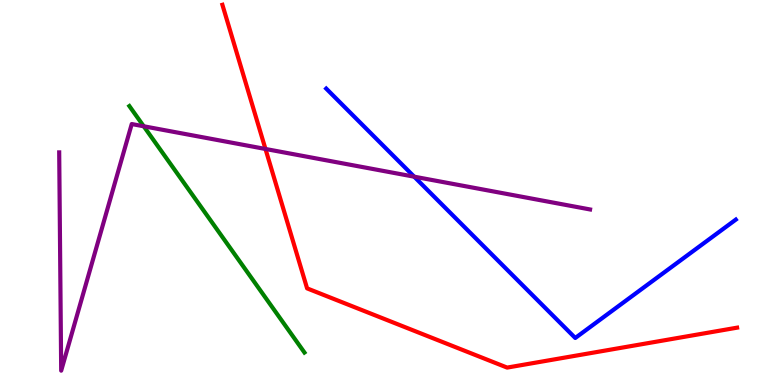[{'lines': ['blue', 'red'], 'intersections': []}, {'lines': ['green', 'red'], 'intersections': []}, {'lines': ['purple', 'red'], 'intersections': [{'x': 3.43, 'y': 6.13}]}, {'lines': ['blue', 'green'], 'intersections': []}, {'lines': ['blue', 'purple'], 'intersections': [{'x': 5.34, 'y': 5.41}]}, {'lines': ['green', 'purple'], 'intersections': [{'x': 1.85, 'y': 6.72}]}]